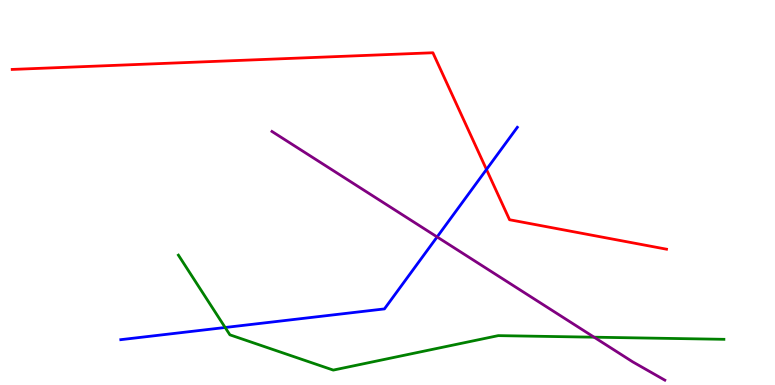[{'lines': ['blue', 'red'], 'intersections': [{'x': 6.28, 'y': 5.6}]}, {'lines': ['green', 'red'], 'intersections': []}, {'lines': ['purple', 'red'], 'intersections': []}, {'lines': ['blue', 'green'], 'intersections': [{'x': 2.91, 'y': 1.49}]}, {'lines': ['blue', 'purple'], 'intersections': [{'x': 5.64, 'y': 3.85}]}, {'lines': ['green', 'purple'], 'intersections': [{'x': 7.67, 'y': 1.24}]}]